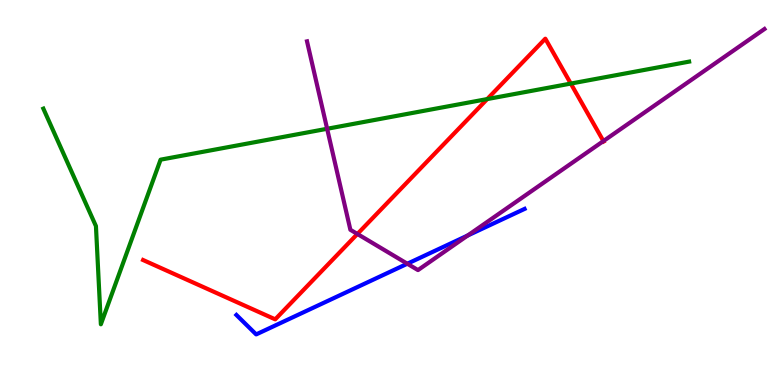[{'lines': ['blue', 'red'], 'intersections': []}, {'lines': ['green', 'red'], 'intersections': [{'x': 6.29, 'y': 7.43}, {'x': 7.37, 'y': 7.83}]}, {'lines': ['purple', 'red'], 'intersections': [{'x': 4.61, 'y': 3.92}, {'x': 7.79, 'y': 6.34}]}, {'lines': ['blue', 'green'], 'intersections': []}, {'lines': ['blue', 'purple'], 'intersections': [{'x': 5.26, 'y': 3.15}, {'x': 6.03, 'y': 3.88}]}, {'lines': ['green', 'purple'], 'intersections': [{'x': 4.22, 'y': 6.66}]}]